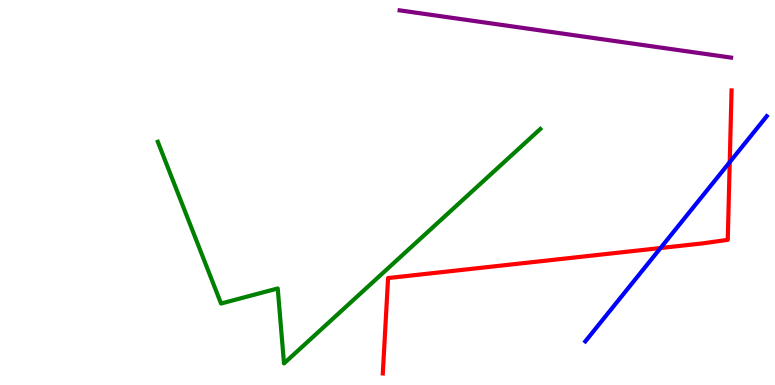[{'lines': ['blue', 'red'], 'intersections': [{'x': 8.52, 'y': 3.56}, {'x': 9.42, 'y': 5.79}]}, {'lines': ['green', 'red'], 'intersections': []}, {'lines': ['purple', 'red'], 'intersections': []}, {'lines': ['blue', 'green'], 'intersections': []}, {'lines': ['blue', 'purple'], 'intersections': []}, {'lines': ['green', 'purple'], 'intersections': []}]